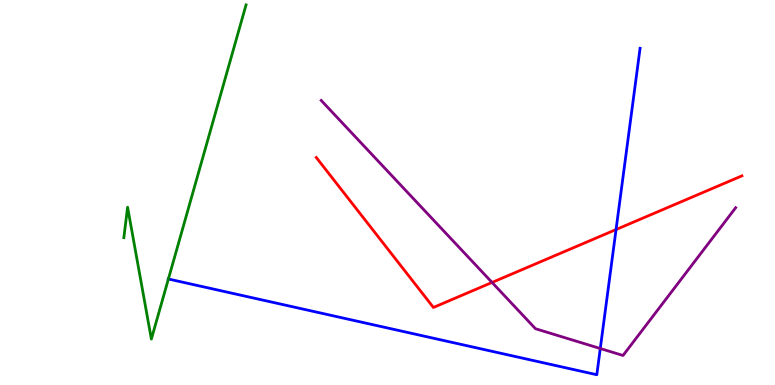[{'lines': ['blue', 'red'], 'intersections': [{'x': 7.95, 'y': 4.04}]}, {'lines': ['green', 'red'], 'intersections': []}, {'lines': ['purple', 'red'], 'intersections': [{'x': 6.35, 'y': 2.66}]}, {'lines': ['blue', 'green'], 'intersections': [{'x': 2.17, 'y': 2.75}]}, {'lines': ['blue', 'purple'], 'intersections': [{'x': 7.75, 'y': 0.948}]}, {'lines': ['green', 'purple'], 'intersections': []}]